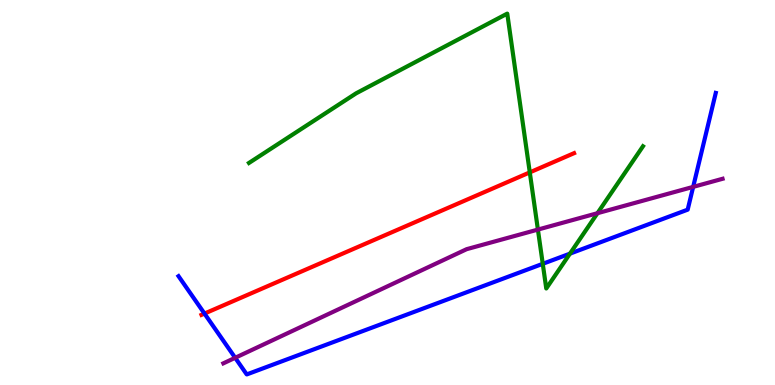[{'lines': ['blue', 'red'], 'intersections': [{'x': 2.64, 'y': 1.86}]}, {'lines': ['green', 'red'], 'intersections': [{'x': 6.84, 'y': 5.52}]}, {'lines': ['purple', 'red'], 'intersections': []}, {'lines': ['blue', 'green'], 'intersections': [{'x': 7.0, 'y': 3.15}, {'x': 7.35, 'y': 3.41}]}, {'lines': ['blue', 'purple'], 'intersections': [{'x': 3.03, 'y': 0.707}, {'x': 8.94, 'y': 5.15}]}, {'lines': ['green', 'purple'], 'intersections': [{'x': 6.94, 'y': 4.04}, {'x': 7.71, 'y': 4.46}]}]